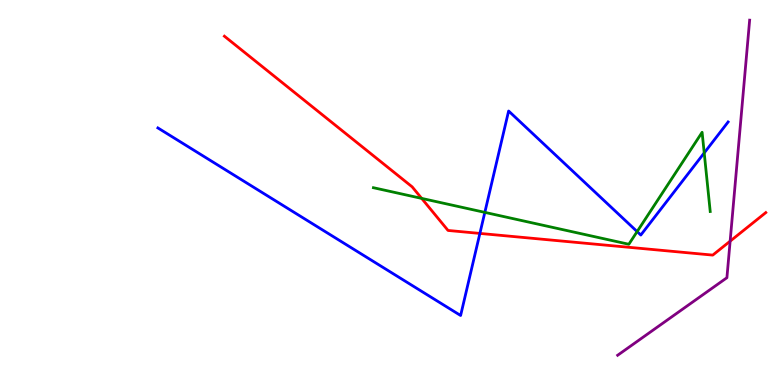[{'lines': ['blue', 'red'], 'intersections': [{'x': 6.19, 'y': 3.94}]}, {'lines': ['green', 'red'], 'intersections': [{'x': 5.44, 'y': 4.85}]}, {'lines': ['purple', 'red'], 'intersections': [{'x': 9.42, 'y': 3.74}]}, {'lines': ['blue', 'green'], 'intersections': [{'x': 6.26, 'y': 4.48}, {'x': 8.22, 'y': 3.98}, {'x': 9.09, 'y': 6.03}]}, {'lines': ['blue', 'purple'], 'intersections': []}, {'lines': ['green', 'purple'], 'intersections': []}]